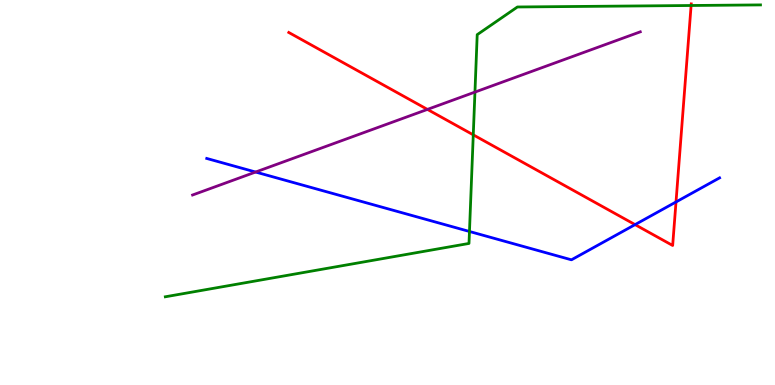[{'lines': ['blue', 'red'], 'intersections': [{'x': 8.19, 'y': 4.17}, {'x': 8.72, 'y': 4.75}]}, {'lines': ['green', 'red'], 'intersections': [{'x': 6.11, 'y': 6.5}, {'x': 8.92, 'y': 9.86}]}, {'lines': ['purple', 'red'], 'intersections': [{'x': 5.52, 'y': 7.16}]}, {'lines': ['blue', 'green'], 'intersections': [{'x': 6.06, 'y': 3.99}]}, {'lines': ['blue', 'purple'], 'intersections': [{'x': 3.3, 'y': 5.53}]}, {'lines': ['green', 'purple'], 'intersections': [{'x': 6.13, 'y': 7.61}]}]